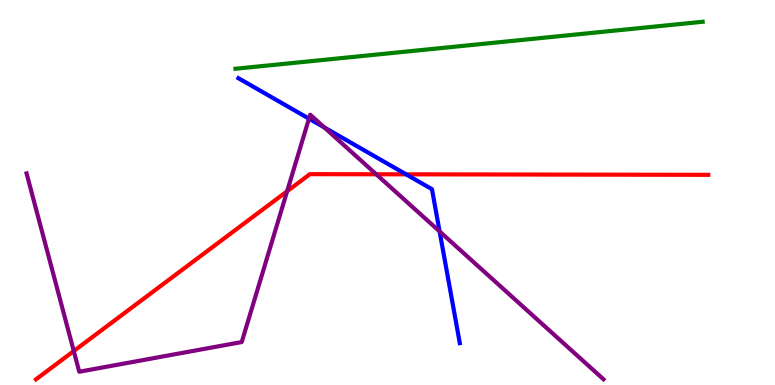[{'lines': ['blue', 'red'], 'intersections': [{'x': 5.24, 'y': 5.47}]}, {'lines': ['green', 'red'], 'intersections': []}, {'lines': ['purple', 'red'], 'intersections': [{'x': 0.952, 'y': 0.882}, {'x': 3.7, 'y': 5.03}, {'x': 4.85, 'y': 5.47}]}, {'lines': ['blue', 'green'], 'intersections': []}, {'lines': ['blue', 'purple'], 'intersections': [{'x': 3.99, 'y': 6.92}, {'x': 4.18, 'y': 6.69}, {'x': 5.67, 'y': 3.99}]}, {'lines': ['green', 'purple'], 'intersections': []}]